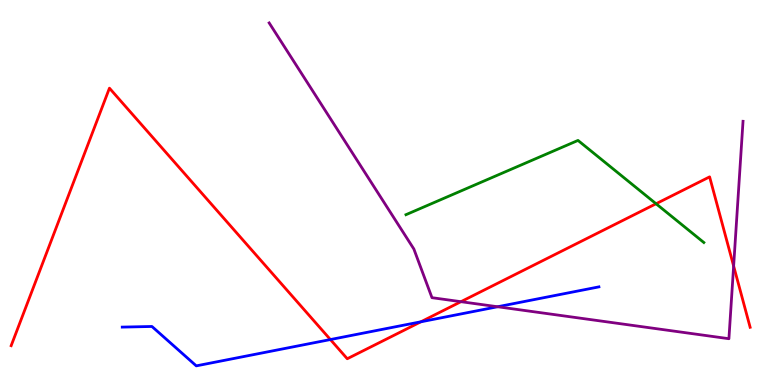[{'lines': ['blue', 'red'], 'intersections': [{'x': 4.26, 'y': 1.18}, {'x': 5.43, 'y': 1.64}]}, {'lines': ['green', 'red'], 'intersections': [{'x': 8.47, 'y': 4.71}]}, {'lines': ['purple', 'red'], 'intersections': [{'x': 5.95, 'y': 2.16}, {'x': 9.47, 'y': 3.09}]}, {'lines': ['blue', 'green'], 'intersections': []}, {'lines': ['blue', 'purple'], 'intersections': [{'x': 6.42, 'y': 2.03}]}, {'lines': ['green', 'purple'], 'intersections': []}]